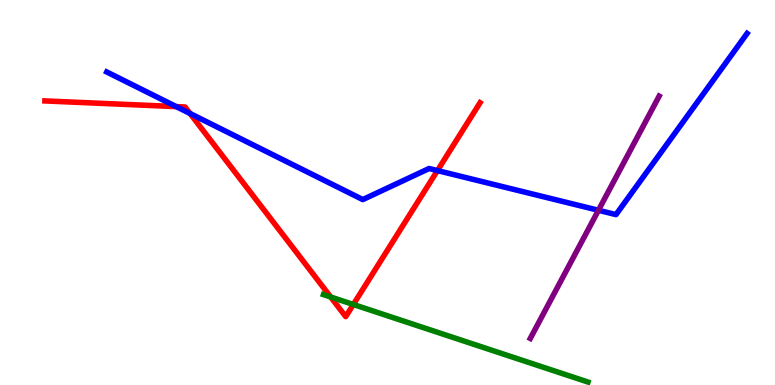[{'lines': ['blue', 'red'], 'intersections': [{'x': 2.27, 'y': 7.23}, {'x': 2.45, 'y': 7.05}, {'x': 5.64, 'y': 5.57}]}, {'lines': ['green', 'red'], 'intersections': [{'x': 4.27, 'y': 2.29}, {'x': 4.56, 'y': 2.09}]}, {'lines': ['purple', 'red'], 'intersections': []}, {'lines': ['blue', 'green'], 'intersections': []}, {'lines': ['blue', 'purple'], 'intersections': [{'x': 7.72, 'y': 4.54}]}, {'lines': ['green', 'purple'], 'intersections': []}]